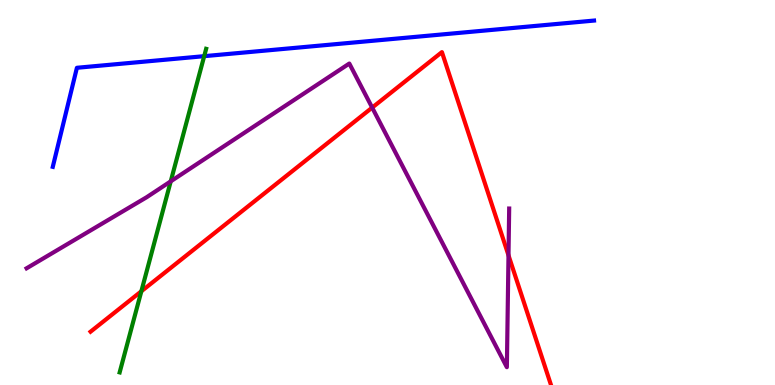[{'lines': ['blue', 'red'], 'intersections': []}, {'lines': ['green', 'red'], 'intersections': [{'x': 1.82, 'y': 2.43}]}, {'lines': ['purple', 'red'], 'intersections': [{'x': 4.8, 'y': 7.21}, {'x': 6.56, 'y': 3.37}]}, {'lines': ['blue', 'green'], 'intersections': [{'x': 2.63, 'y': 8.54}]}, {'lines': ['blue', 'purple'], 'intersections': []}, {'lines': ['green', 'purple'], 'intersections': [{'x': 2.2, 'y': 5.29}]}]